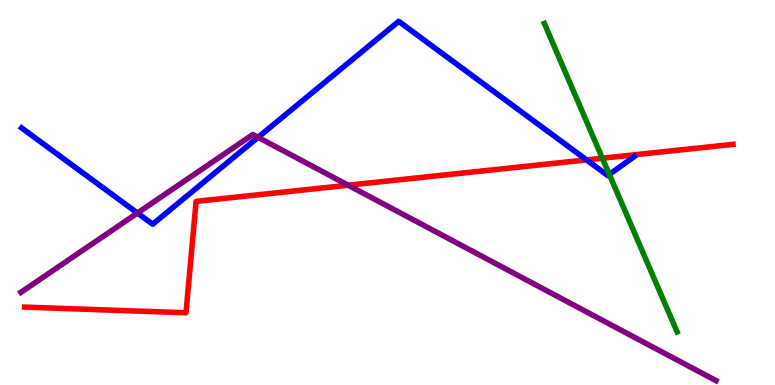[{'lines': ['blue', 'red'], 'intersections': [{'x': 7.57, 'y': 5.85}]}, {'lines': ['green', 'red'], 'intersections': [{'x': 7.77, 'y': 5.89}]}, {'lines': ['purple', 'red'], 'intersections': [{'x': 4.49, 'y': 5.19}]}, {'lines': ['blue', 'green'], 'intersections': [{'x': 7.86, 'y': 5.47}]}, {'lines': ['blue', 'purple'], 'intersections': [{'x': 1.77, 'y': 4.47}, {'x': 3.33, 'y': 6.43}]}, {'lines': ['green', 'purple'], 'intersections': []}]